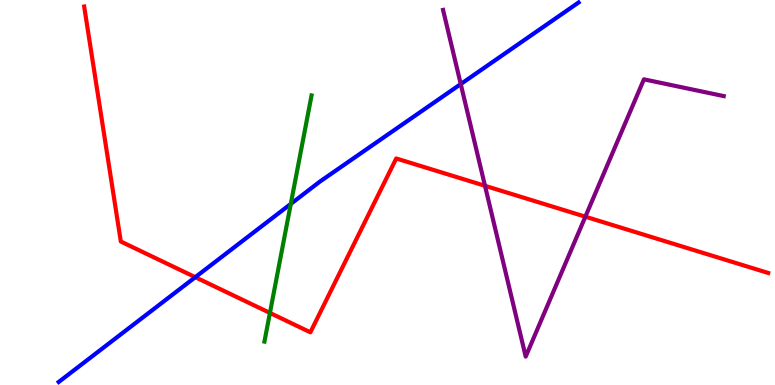[{'lines': ['blue', 'red'], 'intersections': [{'x': 2.52, 'y': 2.8}]}, {'lines': ['green', 'red'], 'intersections': [{'x': 3.48, 'y': 1.87}]}, {'lines': ['purple', 'red'], 'intersections': [{'x': 6.26, 'y': 5.17}, {'x': 7.55, 'y': 4.37}]}, {'lines': ['blue', 'green'], 'intersections': [{'x': 3.75, 'y': 4.7}]}, {'lines': ['blue', 'purple'], 'intersections': [{'x': 5.95, 'y': 7.82}]}, {'lines': ['green', 'purple'], 'intersections': []}]